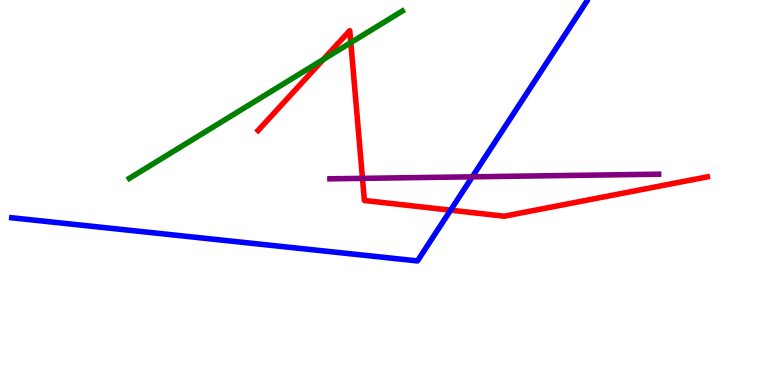[{'lines': ['blue', 'red'], 'intersections': [{'x': 5.81, 'y': 4.54}]}, {'lines': ['green', 'red'], 'intersections': [{'x': 4.17, 'y': 8.46}, {'x': 4.53, 'y': 8.89}]}, {'lines': ['purple', 'red'], 'intersections': [{'x': 4.68, 'y': 5.37}]}, {'lines': ['blue', 'green'], 'intersections': []}, {'lines': ['blue', 'purple'], 'intersections': [{'x': 6.09, 'y': 5.41}]}, {'lines': ['green', 'purple'], 'intersections': []}]